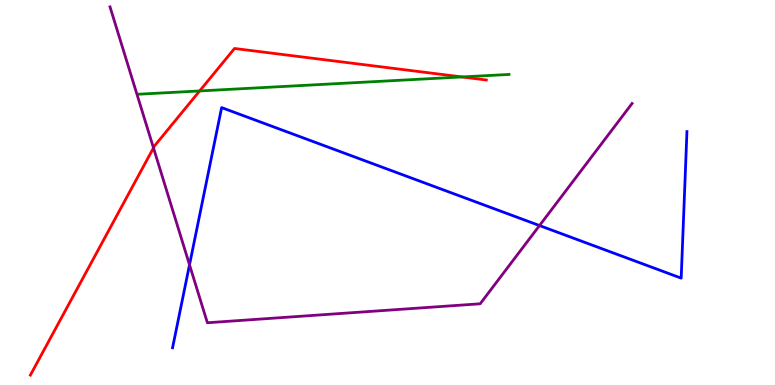[{'lines': ['blue', 'red'], 'intersections': []}, {'lines': ['green', 'red'], 'intersections': [{'x': 2.58, 'y': 7.64}, {'x': 5.96, 'y': 8.0}]}, {'lines': ['purple', 'red'], 'intersections': [{'x': 1.98, 'y': 6.16}]}, {'lines': ['blue', 'green'], 'intersections': []}, {'lines': ['blue', 'purple'], 'intersections': [{'x': 2.45, 'y': 3.12}, {'x': 6.96, 'y': 4.14}]}, {'lines': ['green', 'purple'], 'intersections': []}]